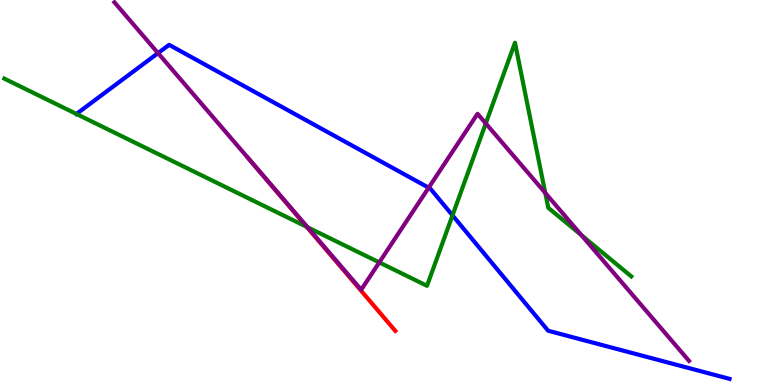[{'lines': ['blue', 'red'], 'intersections': []}, {'lines': ['green', 'red'], 'intersections': [{'x': 3.96, 'y': 4.11}]}, {'lines': ['purple', 'red'], 'intersections': []}, {'lines': ['blue', 'green'], 'intersections': [{'x': 0.986, 'y': 7.04}, {'x': 5.84, 'y': 4.41}]}, {'lines': ['blue', 'purple'], 'intersections': [{'x': 2.04, 'y': 8.62}, {'x': 5.53, 'y': 5.12}]}, {'lines': ['green', 'purple'], 'intersections': [{'x': 3.97, 'y': 4.1}, {'x': 4.89, 'y': 3.18}, {'x': 6.27, 'y': 6.79}, {'x': 7.04, 'y': 4.99}, {'x': 7.5, 'y': 3.89}]}]